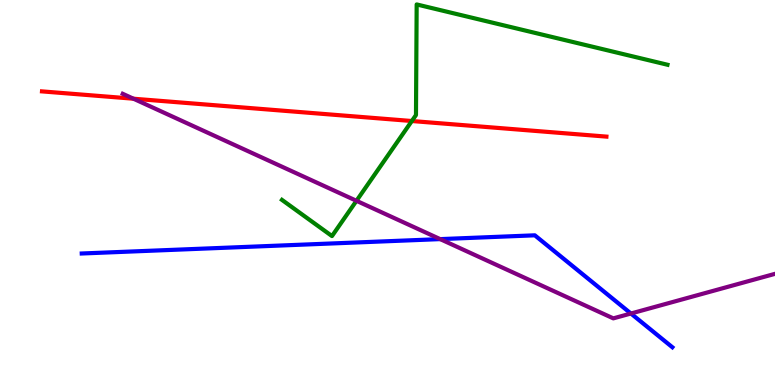[{'lines': ['blue', 'red'], 'intersections': []}, {'lines': ['green', 'red'], 'intersections': [{'x': 5.31, 'y': 6.86}]}, {'lines': ['purple', 'red'], 'intersections': [{'x': 1.72, 'y': 7.44}]}, {'lines': ['blue', 'green'], 'intersections': []}, {'lines': ['blue', 'purple'], 'intersections': [{'x': 5.68, 'y': 3.79}, {'x': 8.14, 'y': 1.86}]}, {'lines': ['green', 'purple'], 'intersections': [{'x': 4.6, 'y': 4.78}]}]